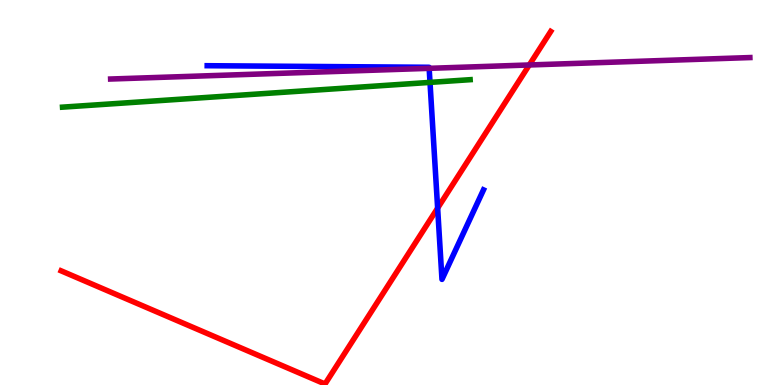[{'lines': ['blue', 'red'], 'intersections': [{'x': 5.65, 'y': 4.59}]}, {'lines': ['green', 'red'], 'intersections': []}, {'lines': ['purple', 'red'], 'intersections': [{'x': 6.83, 'y': 8.31}]}, {'lines': ['blue', 'green'], 'intersections': [{'x': 5.55, 'y': 7.86}]}, {'lines': ['blue', 'purple'], 'intersections': [{'x': 5.54, 'y': 8.23}]}, {'lines': ['green', 'purple'], 'intersections': []}]